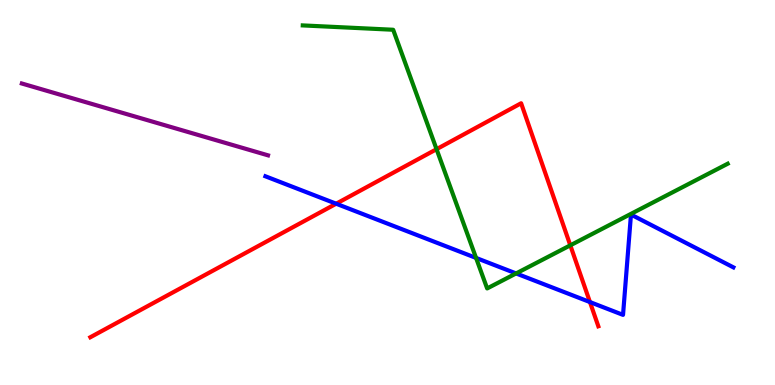[{'lines': ['blue', 'red'], 'intersections': [{'x': 4.34, 'y': 4.71}, {'x': 7.61, 'y': 2.15}]}, {'lines': ['green', 'red'], 'intersections': [{'x': 5.63, 'y': 6.12}, {'x': 7.36, 'y': 3.63}]}, {'lines': ['purple', 'red'], 'intersections': []}, {'lines': ['blue', 'green'], 'intersections': [{'x': 6.14, 'y': 3.3}, {'x': 6.66, 'y': 2.9}]}, {'lines': ['blue', 'purple'], 'intersections': []}, {'lines': ['green', 'purple'], 'intersections': []}]